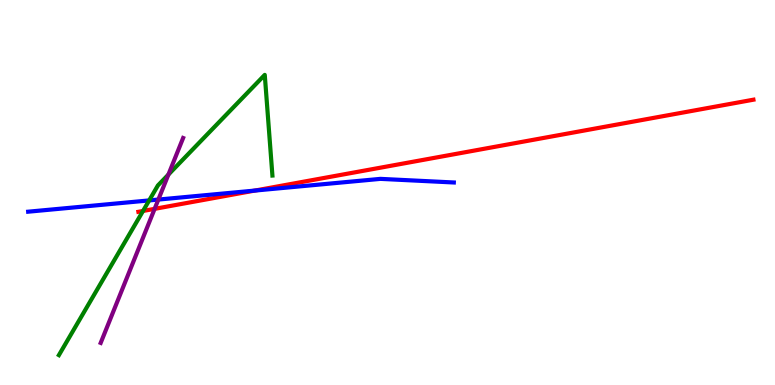[{'lines': ['blue', 'red'], 'intersections': [{'x': 3.29, 'y': 5.05}]}, {'lines': ['green', 'red'], 'intersections': [{'x': 1.85, 'y': 4.52}]}, {'lines': ['purple', 'red'], 'intersections': [{'x': 2.0, 'y': 4.58}]}, {'lines': ['blue', 'green'], 'intersections': [{'x': 1.92, 'y': 4.79}]}, {'lines': ['blue', 'purple'], 'intersections': [{'x': 2.04, 'y': 4.82}]}, {'lines': ['green', 'purple'], 'intersections': [{'x': 2.17, 'y': 5.47}]}]